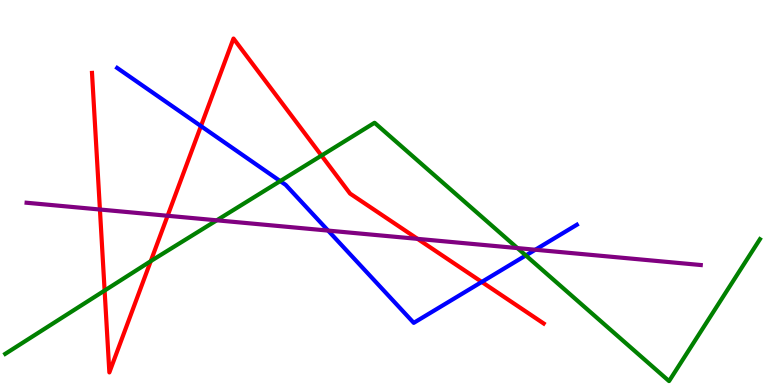[{'lines': ['blue', 'red'], 'intersections': [{'x': 2.59, 'y': 6.73}, {'x': 6.22, 'y': 2.68}]}, {'lines': ['green', 'red'], 'intersections': [{'x': 1.35, 'y': 2.45}, {'x': 1.94, 'y': 3.22}, {'x': 4.15, 'y': 5.96}]}, {'lines': ['purple', 'red'], 'intersections': [{'x': 1.29, 'y': 4.56}, {'x': 2.16, 'y': 4.4}, {'x': 5.39, 'y': 3.8}]}, {'lines': ['blue', 'green'], 'intersections': [{'x': 3.62, 'y': 5.3}, {'x': 6.78, 'y': 3.37}]}, {'lines': ['blue', 'purple'], 'intersections': [{'x': 4.23, 'y': 4.01}, {'x': 6.91, 'y': 3.51}]}, {'lines': ['green', 'purple'], 'intersections': [{'x': 2.8, 'y': 4.28}, {'x': 6.68, 'y': 3.56}]}]